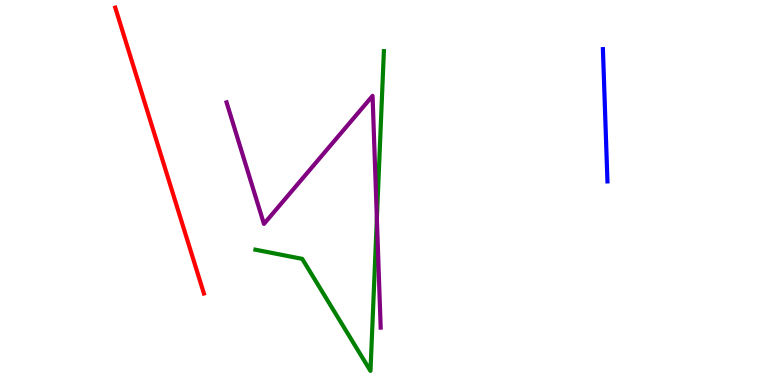[{'lines': ['blue', 'red'], 'intersections': []}, {'lines': ['green', 'red'], 'intersections': []}, {'lines': ['purple', 'red'], 'intersections': []}, {'lines': ['blue', 'green'], 'intersections': []}, {'lines': ['blue', 'purple'], 'intersections': []}, {'lines': ['green', 'purple'], 'intersections': [{'x': 4.86, 'y': 4.32}]}]